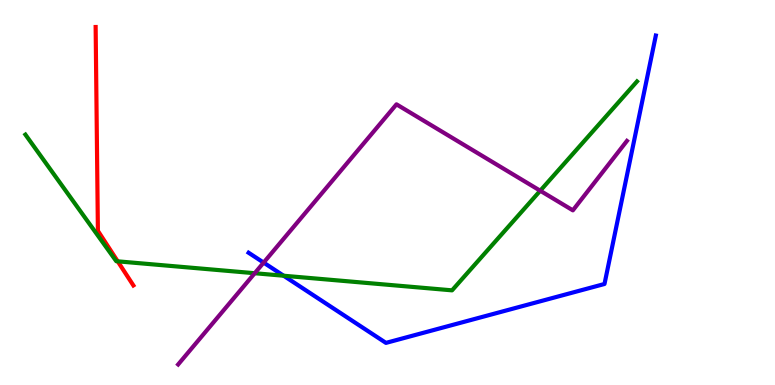[{'lines': ['blue', 'red'], 'intersections': []}, {'lines': ['green', 'red'], 'intersections': [{'x': 1.52, 'y': 3.21}]}, {'lines': ['purple', 'red'], 'intersections': []}, {'lines': ['blue', 'green'], 'intersections': [{'x': 3.66, 'y': 2.84}]}, {'lines': ['blue', 'purple'], 'intersections': [{'x': 3.4, 'y': 3.18}]}, {'lines': ['green', 'purple'], 'intersections': [{'x': 3.29, 'y': 2.9}, {'x': 6.97, 'y': 5.05}]}]